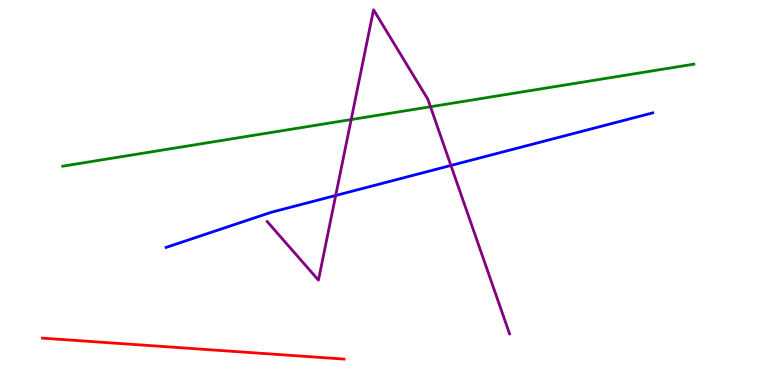[{'lines': ['blue', 'red'], 'intersections': []}, {'lines': ['green', 'red'], 'intersections': []}, {'lines': ['purple', 'red'], 'intersections': []}, {'lines': ['blue', 'green'], 'intersections': []}, {'lines': ['blue', 'purple'], 'intersections': [{'x': 4.33, 'y': 4.92}, {'x': 5.82, 'y': 5.7}]}, {'lines': ['green', 'purple'], 'intersections': [{'x': 4.53, 'y': 6.89}, {'x': 5.55, 'y': 7.23}]}]